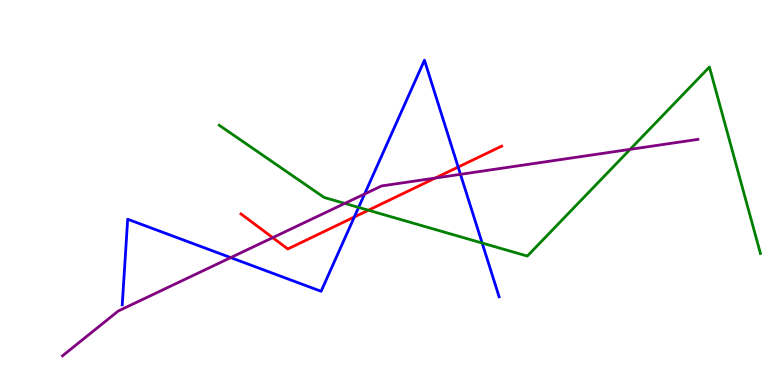[{'lines': ['blue', 'red'], 'intersections': [{'x': 4.57, 'y': 4.36}, {'x': 5.91, 'y': 5.66}]}, {'lines': ['green', 'red'], 'intersections': [{'x': 4.75, 'y': 4.54}]}, {'lines': ['purple', 'red'], 'intersections': [{'x': 3.52, 'y': 3.83}, {'x': 5.62, 'y': 5.38}]}, {'lines': ['blue', 'green'], 'intersections': [{'x': 4.63, 'y': 4.61}, {'x': 6.22, 'y': 3.69}]}, {'lines': ['blue', 'purple'], 'intersections': [{'x': 2.98, 'y': 3.31}, {'x': 4.7, 'y': 4.96}, {'x': 5.94, 'y': 5.47}]}, {'lines': ['green', 'purple'], 'intersections': [{'x': 4.45, 'y': 4.72}, {'x': 8.13, 'y': 6.12}]}]